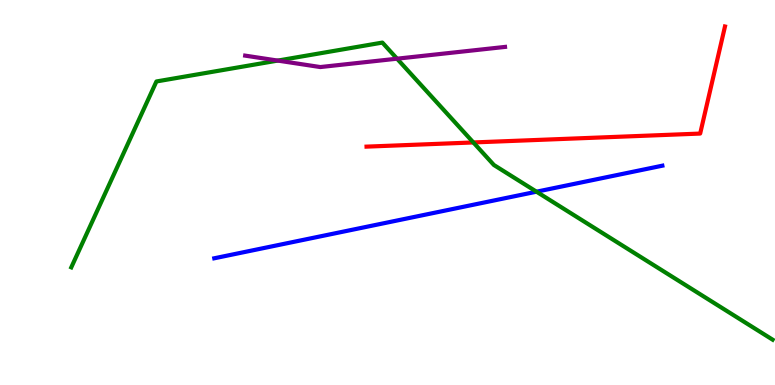[{'lines': ['blue', 'red'], 'intersections': []}, {'lines': ['green', 'red'], 'intersections': [{'x': 6.11, 'y': 6.3}]}, {'lines': ['purple', 'red'], 'intersections': []}, {'lines': ['blue', 'green'], 'intersections': [{'x': 6.92, 'y': 5.02}]}, {'lines': ['blue', 'purple'], 'intersections': []}, {'lines': ['green', 'purple'], 'intersections': [{'x': 3.58, 'y': 8.43}, {'x': 5.12, 'y': 8.48}]}]